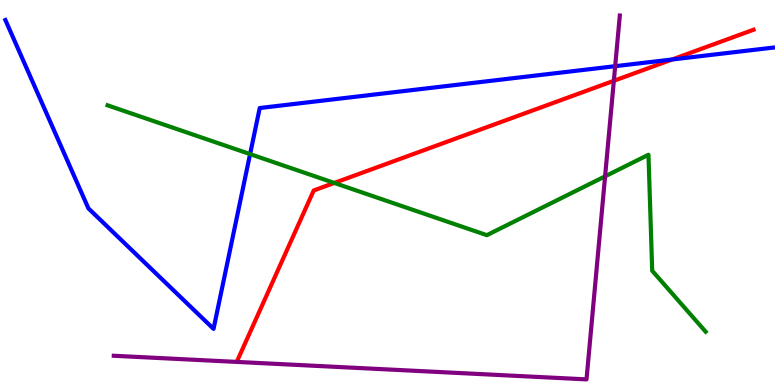[{'lines': ['blue', 'red'], 'intersections': [{'x': 8.67, 'y': 8.45}]}, {'lines': ['green', 'red'], 'intersections': [{'x': 4.31, 'y': 5.25}]}, {'lines': ['purple', 'red'], 'intersections': [{'x': 7.92, 'y': 7.9}]}, {'lines': ['blue', 'green'], 'intersections': [{'x': 3.23, 'y': 6.0}]}, {'lines': ['blue', 'purple'], 'intersections': [{'x': 7.94, 'y': 8.28}]}, {'lines': ['green', 'purple'], 'intersections': [{'x': 7.81, 'y': 5.42}]}]